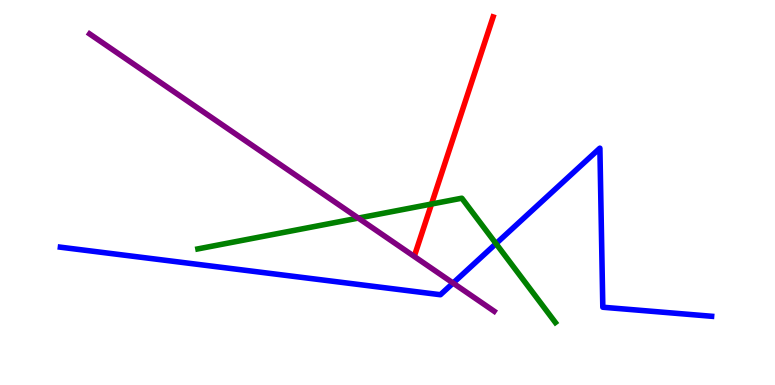[{'lines': ['blue', 'red'], 'intersections': []}, {'lines': ['green', 'red'], 'intersections': [{'x': 5.57, 'y': 4.7}]}, {'lines': ['purple', 'red'], 'intersections': []}, {'lines': ['blue', 'green'], 'intersections': [{'x': 6.4, 'y': 3.67}]}, {'lines': ['blue', 'purple'], 'intersections': [{'x': 5.85, 'y': 2.65}]}, {'lines': ['green', 'purple'], 'intersections': [{'x': 4.62, 'y': 4.34}]}]